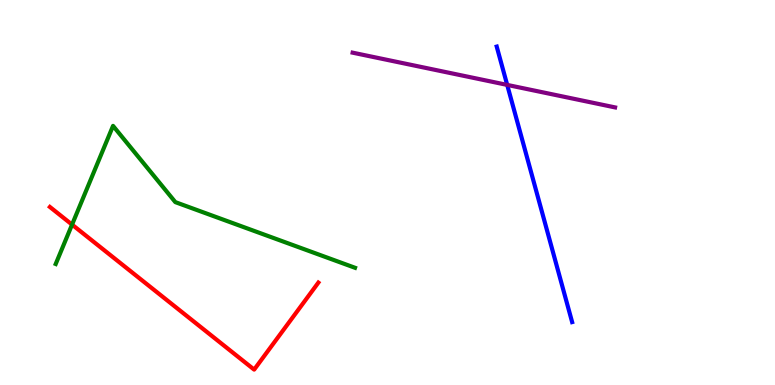[{'lines': ['blue', 'red'], 'intersections': []}, {'lines': ['green', 'red'], 'intersections': [{'x': 0.93, 'y': 4.17}]}, {'lines': ['purple', 'red'], 'intersections': []}, {'lines': ['blue', 'green'], 'intersections': []}, {'lines': ['blue', 'purple'], 'intersections': [{'x': 6.54, 'y': 7.79}]}, {'lines': ['green', 'purple'], 'intersections': []}]